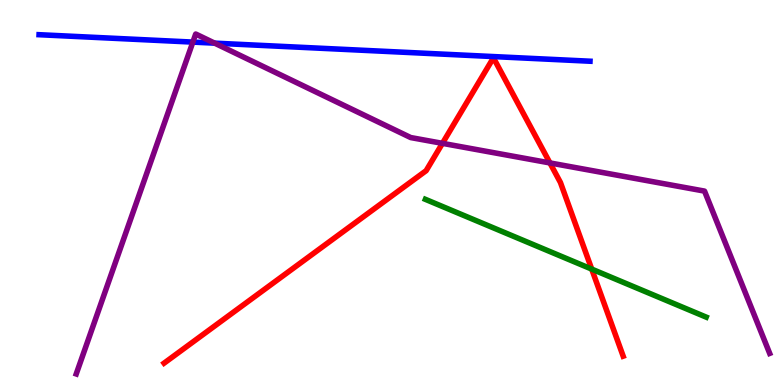[{'lines': ['blue', 'red'], 'intersections': []}, {'lines': ['green', 'red'], 'intersections': [{'x': 7.64, 'y': 3.01}]}, {'lines': ['purple', 'red'], 'intersections': [{'x': 5.71, 'y': 6.28}, {'x': 7.1, 'y': 5.77}]}, {'lines': ['blue', 'green'], 'intersections': []}, {'lines': ['blue', 'purple'], 'intersections': [{'x': 2.49, 'y': 8.91}, {'x': 2.77, 'y': 8.88}]}, {'lines': ['green', 'purple'], 'intersections': []}]